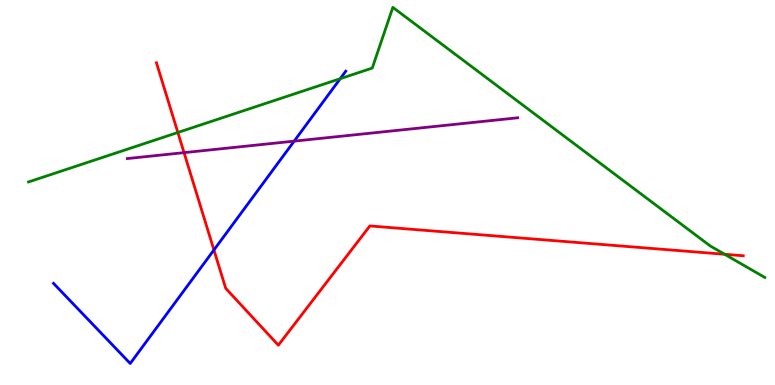[{'lines': ['blue', 'red'], 'intersections': [{'x': 2.76, 'y': 3.51}]}, {'lines': ['green', 'red'], 'intersections': [{'x': 2.29, 'y': 6.56}, {'x': 9.35, 'y': 3.4}]}, {'lines': ['purple', 'red'], 'intersections': [{'x': 2.37, 'y': 6.04}]}, {'lines': ['blue', 'green'], 'intersections': [{'x': 4.39, 'y': 7.96}]}, {'lines': ['blue', 'purple'], 'intersections': [{'x': 3.8, 'y': 6.33}]}, {'lines': ['green', 'purple'], 'intersections': []}]